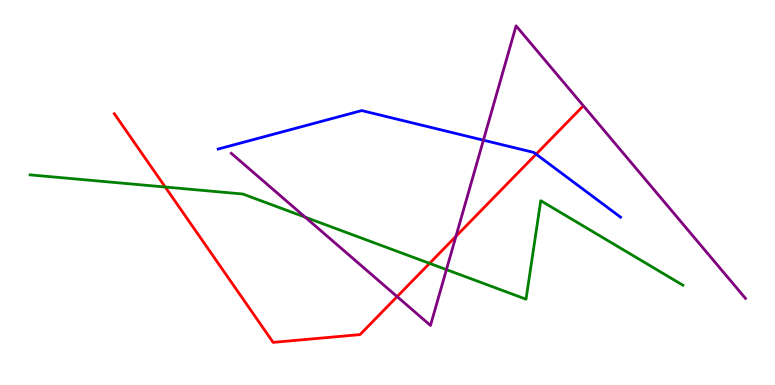[{'lines': ['blue', 'red'], 'intersections': [{'x': 6.92, 'y': 5.99}]}, {'lines': ['green', 'red'], 'intersections': [{'x': 2.13, 'y': 5.14}, {'x': 5.54, 'y': 3.16}]}, {'lines': ['purple', 'red'], 'intersections': [{'x': 5.12, 'y': 2.3}, {'x': 5.88, 'y': 3.86}]}, {'lines': ['blue', 'green'], 'intersections': []}, {'lines': ['blue', 'purple'], 'intersections': [{'x': 6.24, 'y': 6.36}]}, {'lines': ['green', 'purple'], 'intersections': [{'x': 3.94, 'y': 4.36}, {'x': 5.76, 'y': 3.0}]}]